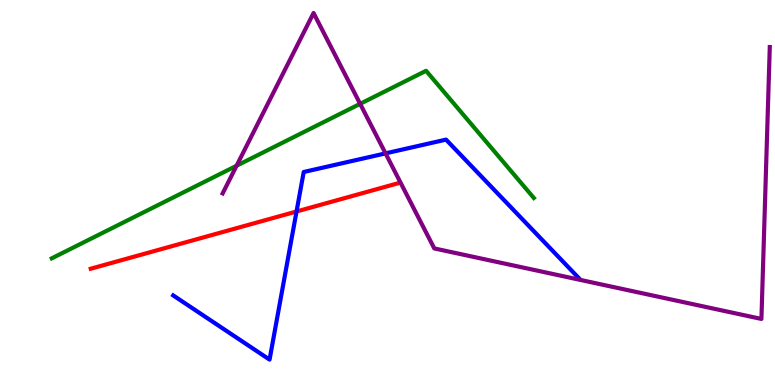[{'lines': ['blue', 'red'], 'intersections': [{'x': 3.83, 'y': 4.51}]}, {'lines': ['green', 'red'], 'intersections': []}, {'lines': ['purple', 'red'], 'intersections': []}, {'lines': ['blue', 'green'], 'intersections': []}, {'lines': ['blue', 'purple'], 'intersections': [{'x': 4.97, 'y': 6.02}]}, {'lines': ['green', 'purple'], 'intersections': [{'x': 3.05, 'y': 5.7}, {'x': 4.65, 'y': 7.3}]}]